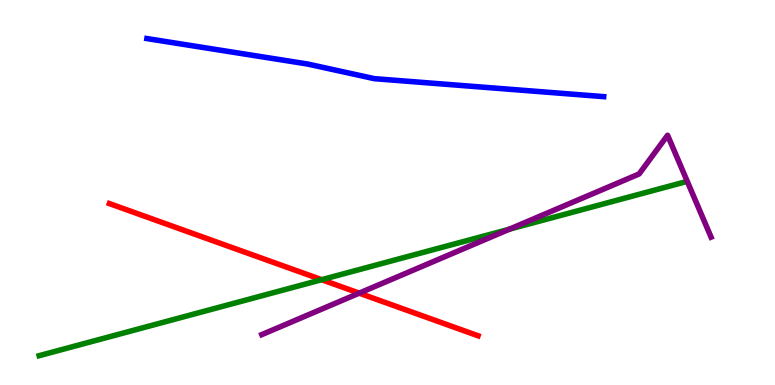[{'lines': ['blue', 'red'], 'intersections': []}, {'lines': ['green', 'red'], 'intersections': [{'x': 4.15, 'y': 2.74}]}, {'lines': ['purple', 'red'], 'intersections': [{'x': 4.63, 'y': 2.39}]}, {'lines': ['blue', 'green'], 'intersections': []}, {'lines': ['blue', 'purple'], 'intersections': []}, {'lines': ['green', 'purple'], 'intersections': [{'x': 6.57, 'y': 4.05}]}]